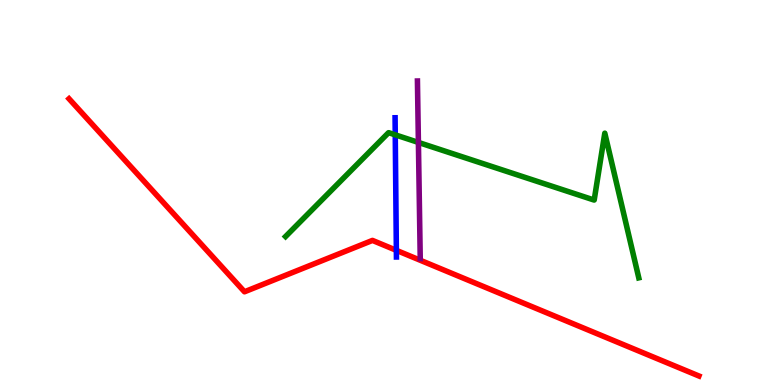[{'lines': ['blue', 'red'], 'intersections': [{'x': 5.11, 'y': 3.5}]}, {'lines': ['green', 'red'], 'intersections': []}, {'lines': ['purple', 'red'], 'intersections': []}, {'lines': ['blue', 'green'], 'intersections': [{'x': 5.1, 'y': 6.5}]}, {'lines': ['blue', 'purple'], 'intersections': []}, {'lines': ['green', 'purple'], 'intersections': [{'x': 5.4, 'y': 6.3}]}]